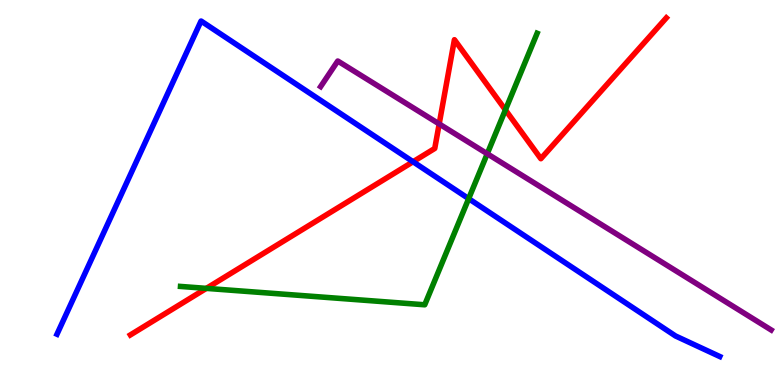[{'lines': ['blue', 'red'], 'intersections': [{'x': 5.33, 'y': 5.8}]}, {'lines': ['green', 'red'], 'intersections': [{'x': 2.66, 'y': 2.51}, {'x': 6.52, 'y': 7.15}]}, {'lines': ['purple', 'red'], 'intersections': [{'x': 5.67, 'y': 6.78}]}, {'lines': ['blue', 'green'], 'intersections': [{'x': 6.05, 'y': 4.84}]}, {'lines': ['blue', 'purple'], 'intersections': []}, {'lines': ['green', 'purple'], 'intersections': [{'x': 6.29, 'y': 6.01}]}]